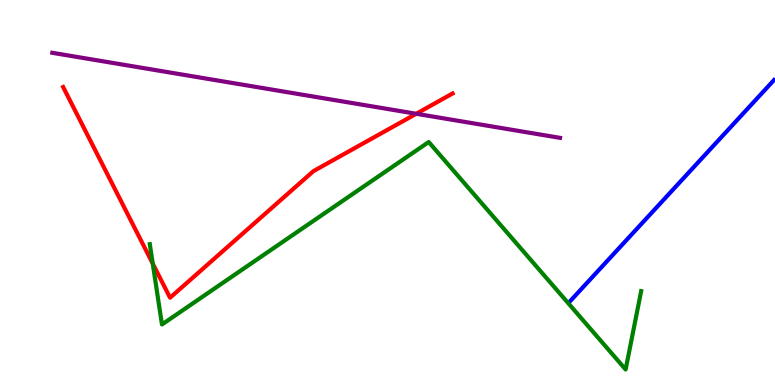[{'lines': ['blue', 'red'], 'intersections': []}, {'lines': ['green', 'red'], 'intersections': [{'x': 1.97, 'y': 3.15}]}, {'lines': ['purple', 'red'], 'intersections': [{'x': 5.37, 'y': 7.04}]}, {'lines': ['blue', 'green'], 'intersections': []}, {'lines': ['blue', 'purple'], 'intersections': []}, {'lines': ['green', 'purple'], 'intersections': []}]